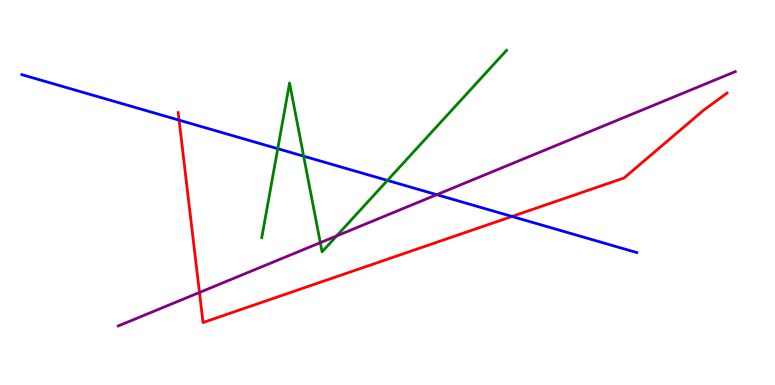[{'lines': ['blue', 'red'], 'intersections': [{'x': 2.31, 'y': 6.88}, {'x': 6.61, 'y': 4.38}]}, {'lines': ['green', 'red'], 'intersections': []}, {'lines': ['purple', 'red'], 'intersections': [{'x': 2.57, 'y': 2.4}]}, {'lines': ['blue', 'green'], 'intersections': [{'x': 3.58, 'y': 6.14}, {'x': 3.92, 'y': 5.94}, {'x': 5.0, 'y': 5.31}]}, {'lines': ['blue', 'purple'], 'intersections': [{'x': 5.64, 'y': 4.94}]}, {'lines': ['green', 'purple'], 'intersections': [{'x': 4.13, 'y': 3.7}, {'x': 4.34, 'y': 3.87}]}]